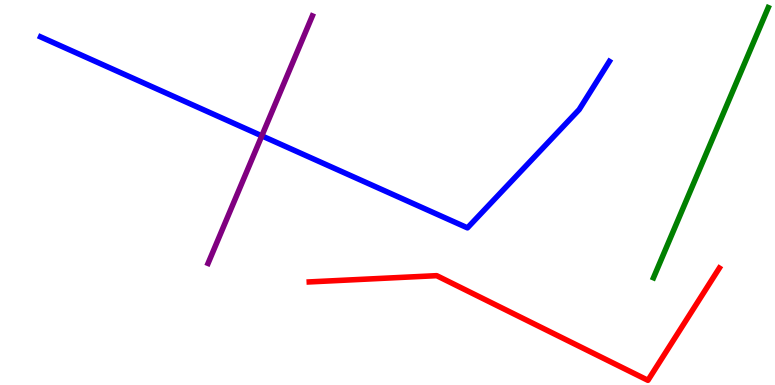[{'lines': ['blue', 'red'], 'intersections': []}, {'lines': ['green', 'red'], 'intersections': []}, {'lines': ['purple', 'red'], 'intersections': []}, {'lines': ['blue', 'green'], 'intersections': []}, {'lines': ['blue', 'purple'], 'intersections': [{'x': 3.38, 'y': 6.47}]}, {'lines': ['green', 'purple'], 'intersections': []}]